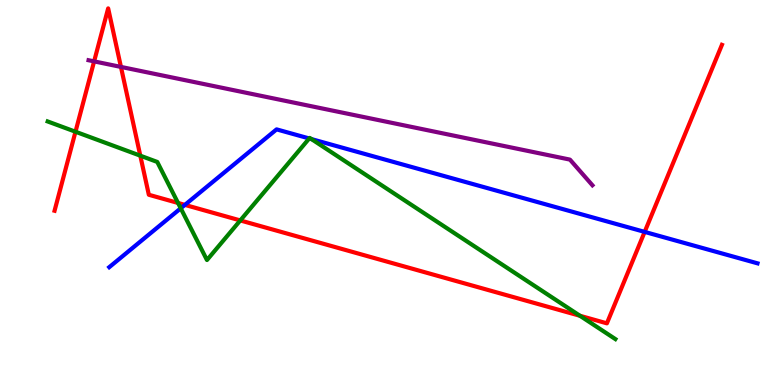[{'lines': ['blue', 'red'], 'intersections': [{'x': 2.39, 'y': 4.68}, {'x': 8.32, 'y': 3.98}]}, {'lines': ['green', 'red'], 'intersections': [{'x': 0.974, 'y': 6.58}, {'x': 1.81, 'y': 5.96}, {'x': 2.3, 'y': 4.73}, {'x': 3.1, 'y': 4.27}, {'x': 7.48, 'y': 1.8}]}, {'lines': ['purple', 'red'], 'intersections': [{'x': 1.21, 'y': 8.41}, {'x': 1.56, 'y': 8.26}]}, {'lines': ['blue', 'green'], 'intersections': [{'x': 2.33, 'y': 4.59}, {'x': 3.99, 'y': 6.4}, {'x': 4.02, 'y': 6.39}]}, {'lines': ['blue', 'purple'], 'intersections': []}, {'lines': ['green', 'purple'], 'intersections': []}]